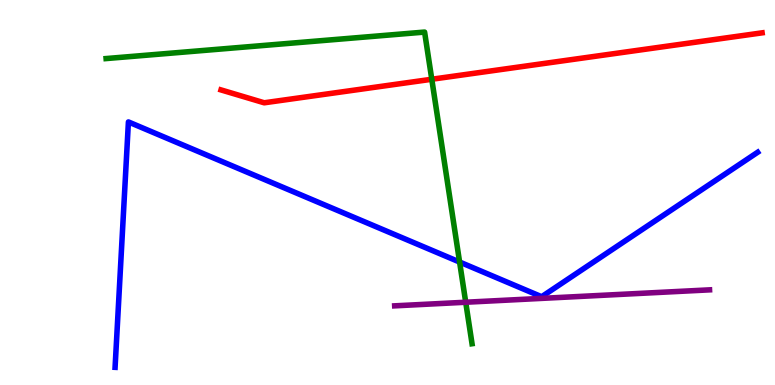[{'lines': ['blue', 'red'], 'intersections': []}, {'lines': ['green', 'red'], 'intersections': [{'x': 5.57, 'y': 7.94}]}, {'lines': ['purple', 'red'], 'intersections': []}, {'lines': ['blue', 'green'], 'intersections': [{'x': 5.93, 'y': 3.19}]}, {'lines': ['blue', 'purple'], 'intersections': []}, {'lines': ['green', 'purple'], 'intersections': [{'x': 6.01, 'y': 2.15}]}]